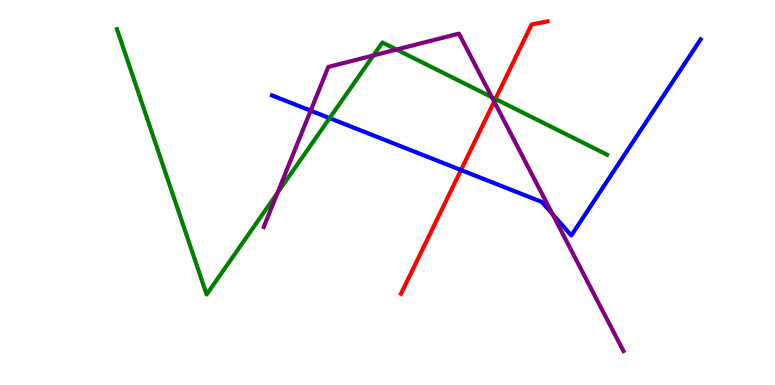[{'lines': ['blue', 'red'], 'intersections': [{'x': 5.95, 'y': 5.58}]}, {'lines': ['green', 'red'], 'intersections': [{'x': 6.39, 'y': 7.43}]}, {'lines': ['purple', 'red'], 'intersections': [{'x': 6.38, 'y': 7.36}]}, {'lines': ['blue', 'green'], 'intersections': [{'x': 4.25, 'y': 6.93}]}, {'lines': ['blue', 'purple'], 'intersections': [{'x': 4.01, 'y': 7.13}, {'x': 7.13, 'y': 4.44}]}, {'lines': ['green', 'purple'], 'intersections': [{'x': 3.58, 'y': 4.99}, {'x': 4.82, 'y': 8.56}, {'x': 5.12, 'y': 8.71}, {'x': 6.35, 'y': 7.48}]}]